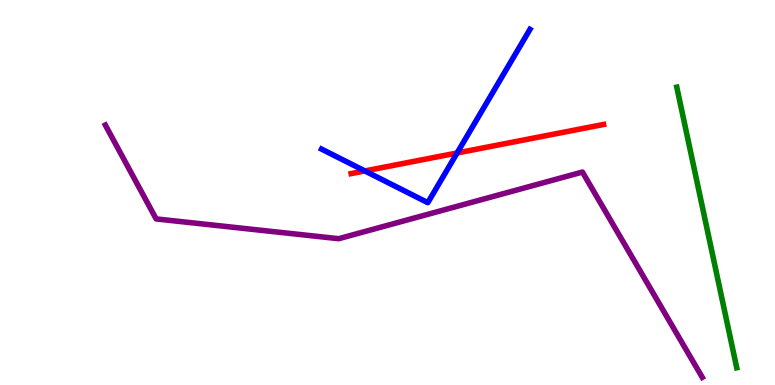[{'lines': ['blue', 'red'], 'intersections': [{'x': 4.71, 'y': 5.56}, {'x': 5.9, 'y': 6.03}]}, {'lines': ['green', 'red'], 'intersections': []}, {'lines': ['purple', 'red'], 'intersections': []}, {'lines': ['blue', 'green'], 'intersections': []}, {'lines': ['blue', 'purple'], 'intersections': []}, {'lines': ['green', 'purple'], 'intersections': []}]